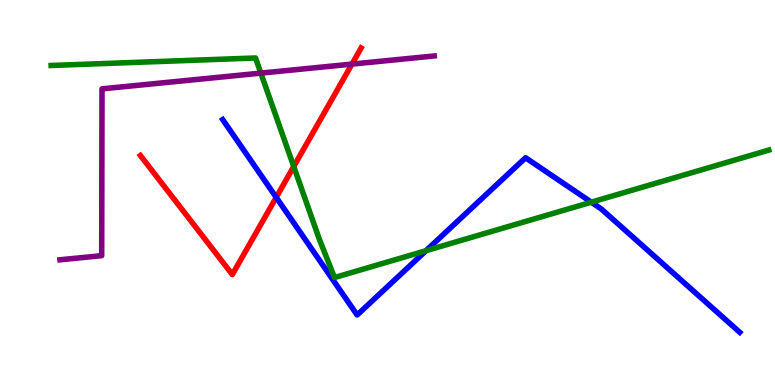[{'lines': ['blue', 'red'], 'intersections': [{'x': 3.56, 'y': 4.87}]}, {'lines': ['green', 'red'], 'intersections': [{'x': 3.79, 'y': 5.68}]}, {'lines': ['purple', 'red'], 'intersections': [{'x': 4.54, 'y': 8.34}]}, {'lines': ['blue', 'green'], 'intersections': [{'x': 5.5, 'y': 3.49}, {'x': 7.63, 'y': 4.75}]}, {'lines': ['blue', 'purple'], 'intersections': []}, {'lines': ['green', 'purple'], 'intersections': [{'x': 3.37, 'y': 8.1}]}]